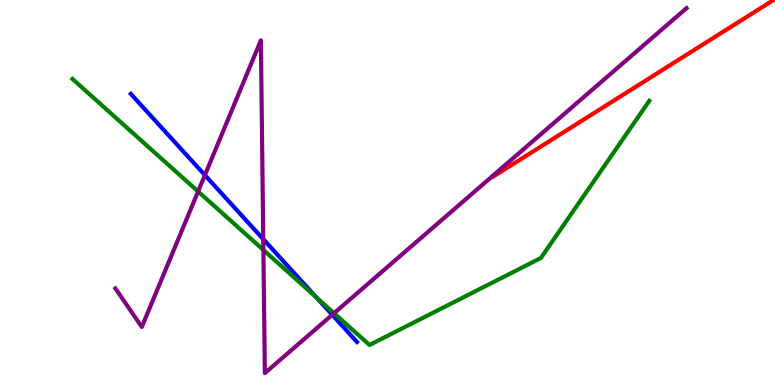[{'lines': ['blue', 'red'], 'intersections': []}, {'lines': ['green', 'red'], 'intersections': []}, {'lines': ['purple', 'red'], 'intersections': []}, {'lines': ['blue', 'green'], 'intersections': [{'x': 4.08, 'y': 2.28}]}, {'lines': ['blue', 'purple'], 'intersections': [{'x': 2.64, 'y': 5.45}, {'x': 3.4, 'y': 3.79}, {'x': 4.29, 'y': 1.82}]}, {'lines': ['green', 'purple'], 'intersections': [{'x': 2.56, 'y': 5.03}, {'x': 3.4, 'y': 3.51}, {'x': 4.31, 'y': 1.86}]}]